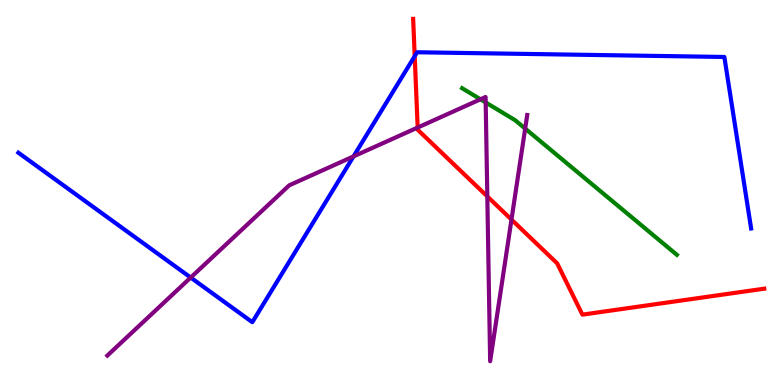[{'lines': ['blue', 'red'], 'intersections': [{'x': 5.35, 'y': 8.54}]}, {'lines': ['green', 'red'], 'intersections': []}, {'lines': ['purple', 'red'], 'intersections': [{'x': 5.39, 'y': 6.69}, {'x': 6.29, 'y': 4.9}, {'x': 6.6, 'y': 4.3}]}, {'lines': ['blue', 'green'], 'intersections': []}, {'lines': ['blue', 'purple'], 'intersections': [{'x': 2.46, 'y': 2.79}, {'x': 4.56, 'y': 5.94}]}, {'lines': ['green', 'purple'], 'intersections': [{'x': 6.2, 'y': 7.42}, {'x': 6.27, 'y': 7.34}, {'x': 6.78, 'y': 6.66}]}]